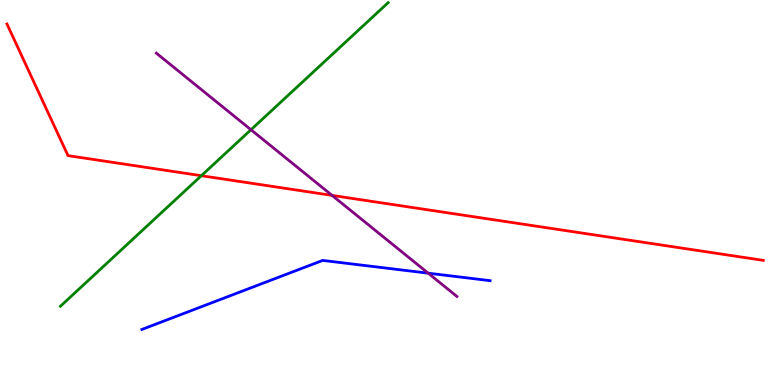[{'lines': ['blue', 'red'], 'intersections': []}, {'lines': ['green', 'red'], 'intersections': [{'x': 2.6, 'y': 5.44}]}, {'lines': ['purple', 'red'], 'intersections': [{'x': 4.29, 'y': 4.92}]}, {'lines': ['blue', 'green'], 'intersections': []}, {'lines': ['blue', 'purple'], 'intersections': [{'x': 5.52, 'y': 2.9}]}, {'lines': ['green', 'purple'], 'intersections': [{'x': 3.24, 'y': 6.63}]}]